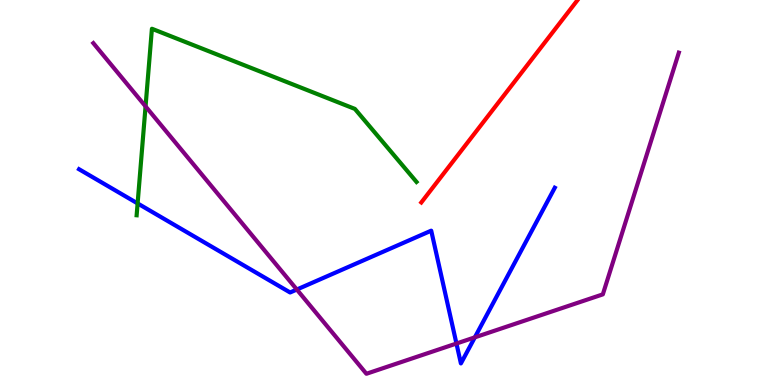[{'lines': ['blue', 'red'], 'intersections': []}, {'lines': ['green', 'red'], 'intersections': []}, {'lines': ['purple', 'red'], 'intersections': []}, {'lines': ['blue', 'green'], 'intersections': [{'x': 1.78, 'y': 4.72}]}, {'lines': ['blue', 'purple'], 'intersections': [{'x': 3.83, 'y': 2.48}, {'x': 5.89, 'y': 1.08}, {'x': 6.13, 'y': 1.24}]}, {'lines': ['green', 'purple'], 'intersections': [{'x': 1.88, 'y': 7.24}]}]